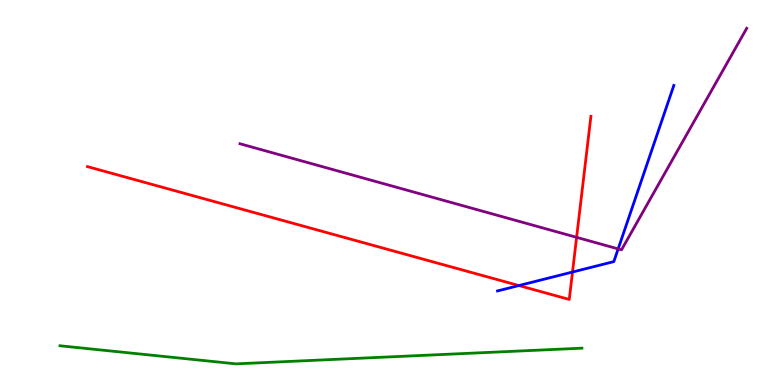[{'lines': ['blue', 'red'], 'intersections': [{'x': 6.7, 'y': 2.58}, {'x': 7.39, 'y': 2.93}]}, {'lines': ['green', 'red'], 'intersections': []}, {'lines': ['purple', 'red'], 'intersections': [{'x': 7.44, 'y': 3.84}]}, {'lines': ['blue', 'green'], 'intersections': []}, {'lines': ['blue', 'purple'], 'intersections': [{'x': 7.98, 'y': 3.54}]}, {'lines': ['green', 'purple'], 'intersections': []}]